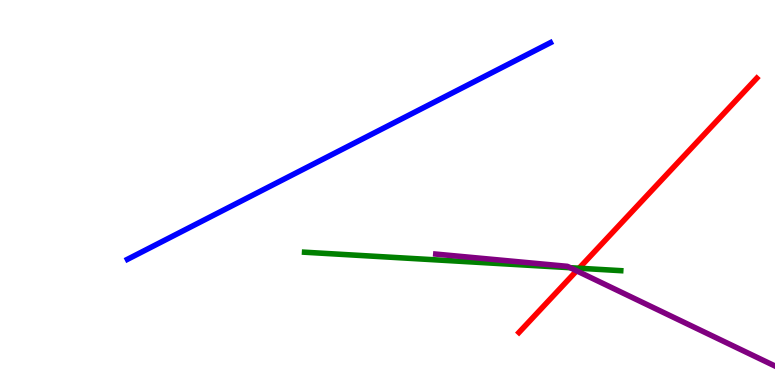[{'lines': ['blue', 'red'], 'intersections': []}, {'lines': ['green', 'red'], 'intersections': [{'x': 7.47, 'y': 3.03}]}, {'lines': ['purple', 'red'], 'intersections': [{'x': 7.44, 'y': 2.97}]}, {'lines': ['blue', 'green'], 'intersections': []}, {'lines': ['blue', 'purple'], 'intersections': []}, {'lines': ['green', 'purple'], 'intersections': [{'x': 7.36, 'y': 3.05}]}]